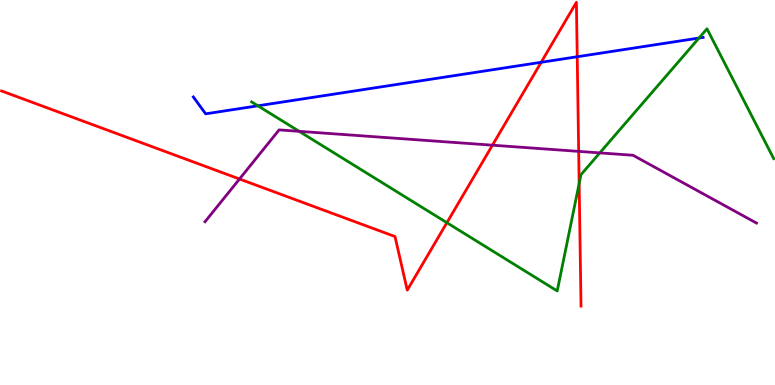[{'lines': ['blue', 'red'], 'intersections': [{'x': 6.98, 'y': 8.38}, {'x': 7.45, 'y': 8.53}]}, {'lines': ['green', 'red'], 'intersections': [{'x': 5.77, 'y': 4.22}, {'x': 7.47, 'y': 5.23}]}, {'lines': ['purple', 'red'], 'intersections': [{'x': 3.09, 'y': 5.35}, {'x': 6.35, 'y': 6.23}, {'x': 7.47, 'y': 6.07}]}, {'lines': ['blue', 'green'], 'intersections': [{'x': 3.33, 'y': 7.25}, {'x': 9.02, 'y': 9.01}]}, {'lines': ['blue', 'purple'], 'intersections': []}, {'lines': ['green', 'purple'], 'intersections': [{'x': 3.86, 'y': 6.59}, {'x': 7.74, 'y': 6.03}]}]